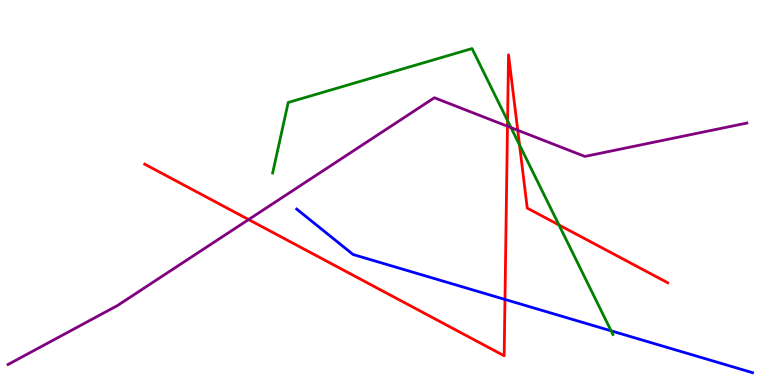[{'lines': ['blue', 'red'], 'intersections': [{'x': 6.52, 'y': 2.22}]}, {'lines': ['green', 'red'], 'intersections': [{'x': 6.55, 'y': 6.87}, {'x': 6.7, 'y': 6.24}, {'x': 7.21, 'y': 4.16}]}, {'lines': ['purple', 'red'], 'intersections': [{'x': 3.21, 'y': 4.3}, {'x': 6.55, 'y': 6.72}, {'x': 6.68, 'y': 6.62}]}, {'lines': ['blue', 'green'], 'intersections': [{'x': 7.89, 'y': 1.41}]}, {'lines': ['blue', 'purple'], 'intersections': []}, {'lines': ['green', 'purple'], 'intersections': [{'x': 6.59, 'y': 6.68}]}]